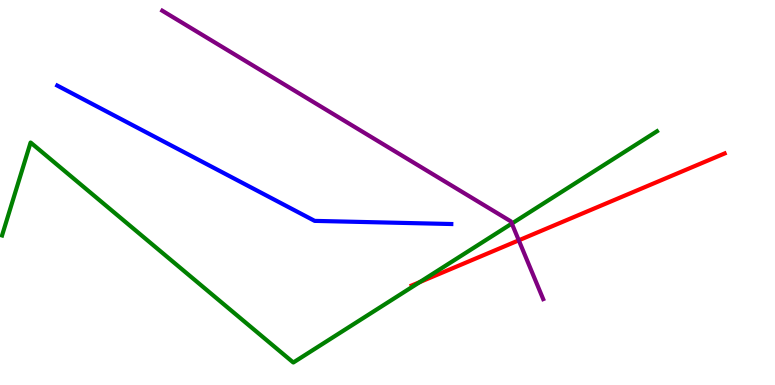[{'lines': ['blue', 'red'], 'intersections': []}, {'lines': ['green', 'red'], 'intersections': [{'x': 5.42, 'y': 2.67}]}, {'lines': ['purple', 'red'], 'intersections': [{'x': 6.69, 'y': 3.76}]}, {'lines': ['blue', 'green'], 'intersections': []}, {'lines': ['blue', 'purple'], 'intersections': []}, {'lines': ['green', 'purple'], 'intersections': [{'x': 6.6, 'y': 4.19}]}]